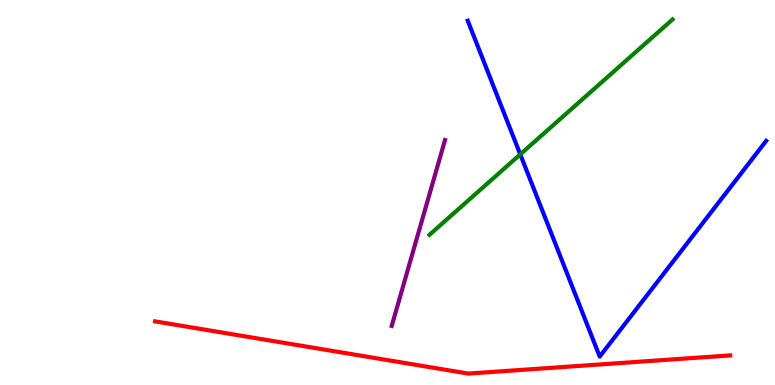[{'lines': ['blue', 'red'], 'intersections': []}, {'lines': ['green', 'red'], 'intersections': []}, {'lines': ['purple', 'red'], 'intersections': []}, {'lines': ['blue', 'green'], 'intersections': [{'x': 6.71, 'y': 5.99}]}, {'lines': ['blue', 'purple'], 'intersections': []}, {'lines': ['green', 'purple'], 'intersections': []}]